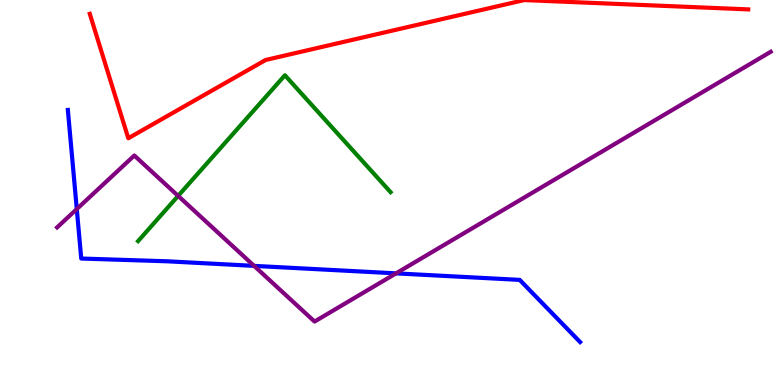[{'lines': ['blue', 'red'], 'intersections': []}, {'lines': ['green', 'red'], 'intersections': []}, {'lines': ['purple', 'red'], 'intersections': []}, {'lines': ['blue', 'green'], 'intersections': []}, {'lines': ['blue', 'purple'], 'intersections': [{'x': 0.991, 'y': 4.57}, {'x': 3.28, 'y': 3.09}, {'x': 5.11, 'y': 2.9}]}, {'lines': ['green', 'purple'], 'intersections': [{'x': 2.3, 'y': 4.91}]}]